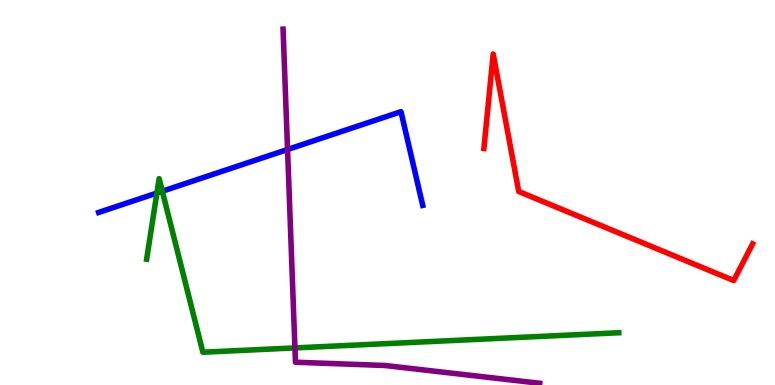[{'lines': ['blue', 'red'], 'intersections': []}, {'lines': ['green', 'red'], 'intersections': []}, {'lines': ['purple', 'red'], 'intersections': []}, {'lines': ['blue', 'green'], 'intersections': [{'x': 2.02, 'y': 4.99}, {'x': 2.09, 'y': 5.03}]}, {'lines': ['blue', 'purple'], 'intersections': [{'x': 3.71, 'y': 6.12}]}, {'lines': ['green', 'purple'], 'intersections': [{'x': 3.81, 'y': 0.963}]}]